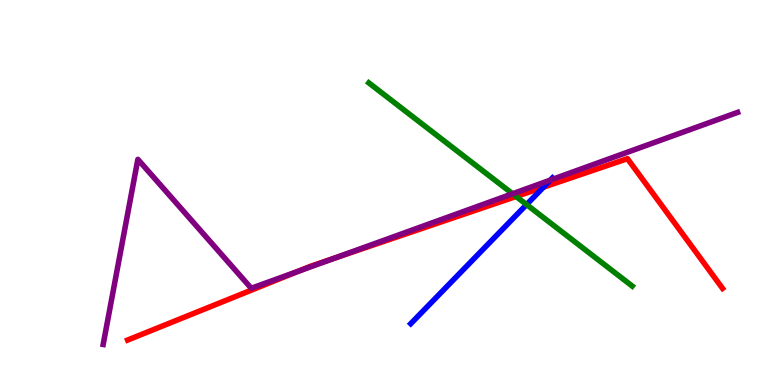[{'lines': ['blue', 'red'], 'intersections': [{'x': 7.01, 'y': 5.14}]}, {'lines': ['green', 'red'], 'intersections': [{'x': 6.66, 'y': 4.9}]}, {'lines': ['purple', 'red'], 'intersections': [{'x': 3.84, 'y': 2.95}, {'x': 4.32, 'y': 3.3}]}, {'lines': ['blue', 'green'], 'intersections': [{'x': 6.79, 'y': 4.69}]}, {'lines': ['blue', 'purple'], 'intersections': [{'x': 7.1, 'y': 5.32}]}, {'lines': ['green', 'purple'], 'intersections': [{'x': 6.61, 'y': 4.97}]}]